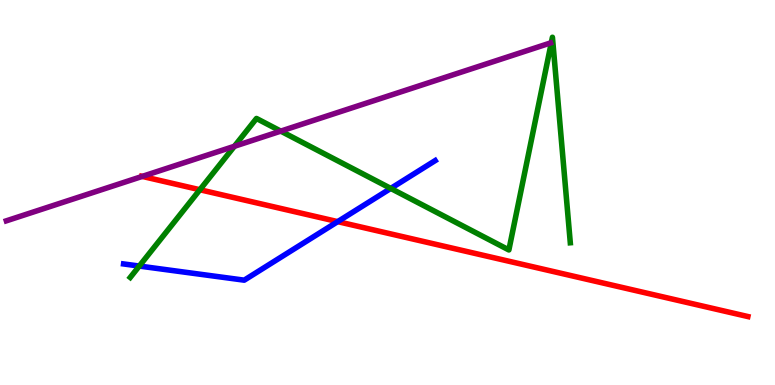[{'lines': ['blue', 'red'], 'intersections': [{'x': 4.36, 'y': 4.24}]}, {'lines': ['green', 'red'], 'intersections': [{'x': 2.58, 'y': 5.07}]}, {'lines': ['purple', 'red'], 'intersections': [{'x': 1.84, 'y': 5.42}]}, {'lines': ['blue', 'green'], 'intersections': [{'x': 1.8, 'y': 3.09}, {'x': 5.04, 'y': 5.11}]}, {'lines': ['blue', 'purple'], 'intersections': []}, {'lines': ['green', 'purple'], 'intersections': [{'x': 3.02, 'y': 6.2}, {'x': 3.62, 'y': 6.59}]}]